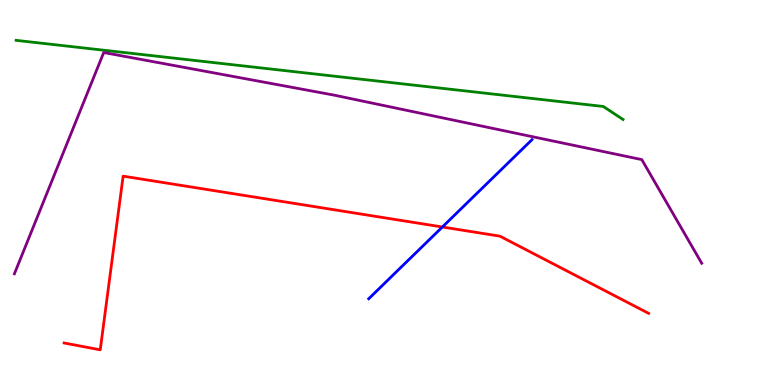[{'lines': ['blue', 'red'], 'intersections': [{'x': 5.71, 'y': 4.1}]}, {'lines': ['green', 'red'], 'intersections': []}, {'lines': ['purple', 'red'], 'intersections': []}, {'lines': ['blue', 'green'], 'intersections': []}, {'lines': ['blue', 'purple'], 'intersections': []}, {'lines': ['green', 'purple'], 'intersections': []}]